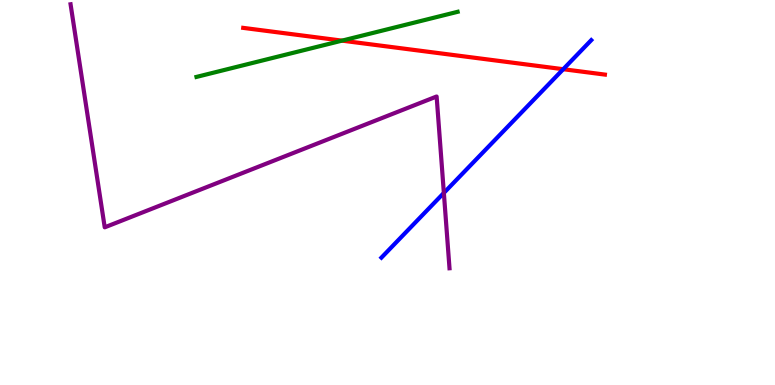[{'lines': ['blue', 'red'], 'intersections': [{'x': 7.27, 'y': 8.2}]}, {'lines': ['green', 'red'], 'intersections': [{'x': 4.41, 'y': 8.94}]}, {'lines': ['purple', 'red'], 'intersections': []}, {'lines': ['blue', 'green'], 'intersections': []}, {'lines': ['blue', 'purple'], 'intersections': [{'x': 5.73, 'y': 4.99}]}, {'lines': ['green', 'purple'], 'intersections': []}]